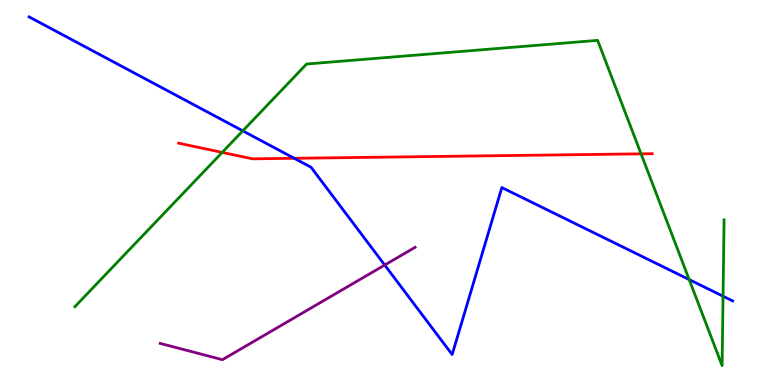[{'lines': ['blue', 'red'], 'intersections': [{'x': 3.8, 'y': 5.89}]}, {'lines': ['green', 'red'], 'intersections': [{'x': 2.87, 'y': 6.04}, {'x': 8.27, 'y': 6.0}]}, {'lines': ['purple', 'red'], 'intersections': []}, {'lines': ['blue', 'green'], 'intersections': [{'x': 3.13, 'y': 6.6}, {'x': 8.89, 'y': 2.74}, {'x': 9.33, 'y': 2.31}]}, {'lines': ['blue', 'purple'], 'intersections': [{'x': 4.96, 'y': 3.12}]}, {'lines': ['green', 'purple'], 'intersections': []}]